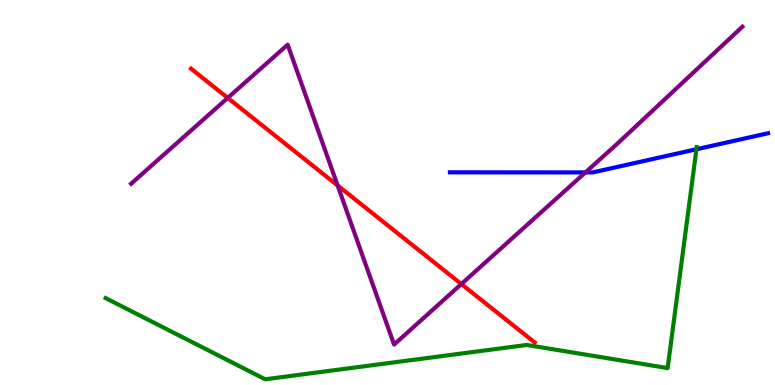[{'lines': ['blue', 'red'], 'intersections': []}, {'lines': ['green', 'red'], 'intersections': []}, {'lines': ['purple', 'red'], 'intersections': [{'x': 2.94, 'y': 7.46}, {'x': 4.36, 'y': 5.18}, {'x': 5.95, 'y': 2.62}]}, {'lines': ['blue', 'green'], 'intersections': [{'x': 8.99, 'y': 6.12}]}, {'lines': ['blue', 'purple'], 'intersections': [{'x': 7.55, 'y': 5.52}]}, {'lines': ['green', 'purple'], 'intersections': []}]